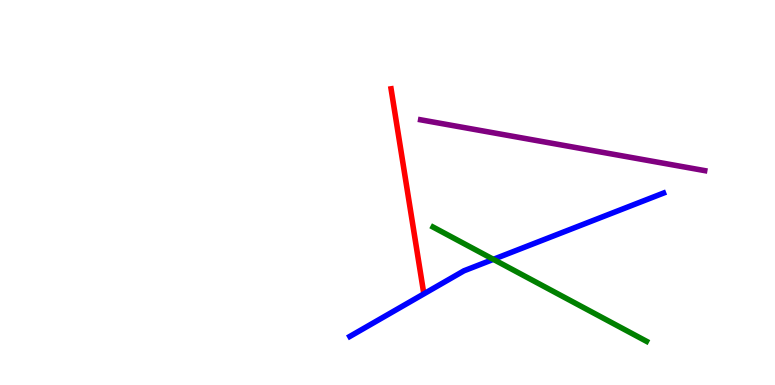[{'lines': ['blue', 'red'], 'intersections': []}, {'lines': ['green', 'red'], 'intersections': []}, {'lines': ['purple', 'red'], 'intersections': []}, {'lines': ['blue', 'green'], 'intersections': [{'x': 6.37, 'y': 3.26}]}, {'lines': ['blue', 'purple'], 'intersections': []}, {'lines': ['green', 'purple'], 'intersections': []}]